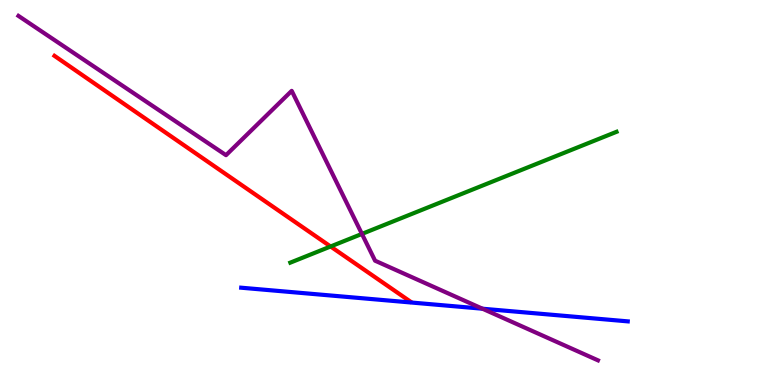[{'lines': ['blue', 'red'], 'intersections': []}, {'lines': ['green', 'red'], 'intersections': [{'x': 4.27, 'y': 3.6}]}, {'lines': ['purple', 'red'], 'intersections': []}, {'lines': ['blue', 'green'], 'intersections': []}, {'lines': ['blue', 'purple'], 'intersections': [{'x': 6.23, 'y': 1.98}]}, {'lines': ['green', 'purple'], 'intersections': [{'x': 4.67, 'y': 3.92}]}]